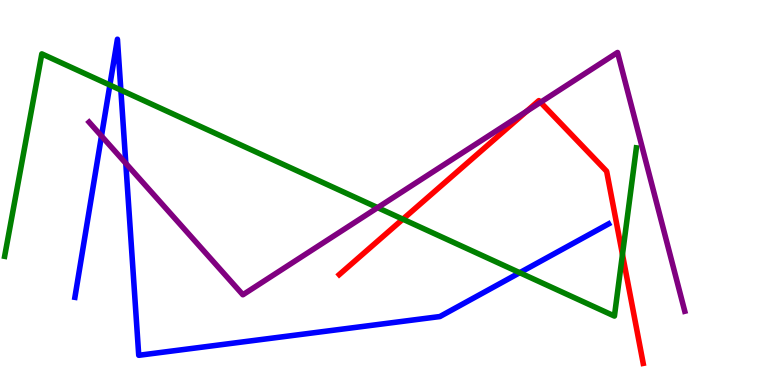[{'lines': ['blue', 'red'], 'intersections': []}, {'lines': ['green', 'red'], 'intersections': [{'x': 5.2, 'y': 4.31}, {'x': 8.03, 'y': 3.39}]}, {'lines': ['purple', 'red'], 'intersections': [{'x': 6.8, 'y': 7.11}, {'x': 6.97, 'y': 7.34}]}, {'lines': ['blue', 'green'], 'intersections': [{'x': 1.42, 'y': 7.79}, {'x': 1.56, 'y': 7.66}, {'x': 6.71, 'y': 2.92}]}, {'lines': ['blue', 'purple'], 'intersections': [{'x': 1.31, 'y': 6.47}, {'x': 1.62, 'y': 5.76}]}, {'lines': ['green', 'purple'], 'intersections': [{'x': 4.87, 'y': 4.61}]}]